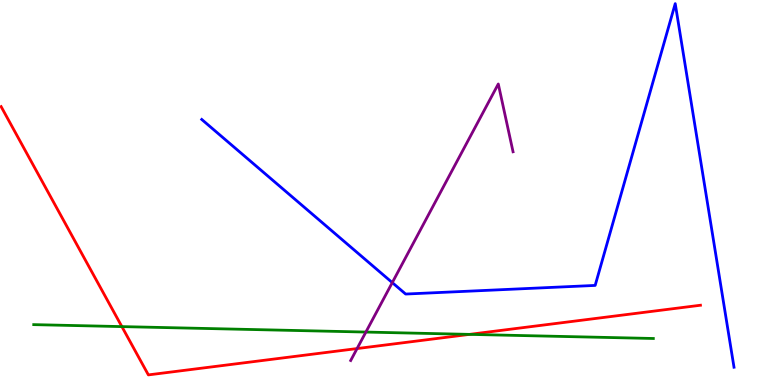[{'lines': ['blue', 'red'], 'intersections': []}, {'lines': ['green', 'red'], 'intersections': [{'x': 1.57, 'y': 1.52}, {'x': 6.06, 'y': 1.31}]}, {'lines': ['purple', 'red'], 'intersections': [{'x': 4.61, 'y': 0.946}]}, {'lines': ['blue', 'green'], 'intersections': []}, {'lines': ['blue', 'purple'], 'intersections': [{'x': 5.06, 'y': 2.66}]}, {'lines': ['green', 'purple'], 'intersections': [{'x': 4.72, 'y': 1.38}]}]